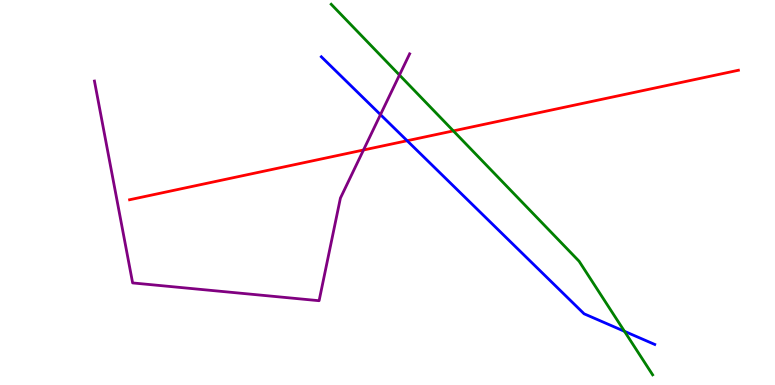[{'lines': ['blue', 'red'], 'intersections': [{'x': 5.25, 'y': 6.34}]}, {'lines': ['green', 'red'], 'intersections': [{'x': 5.85, 'y': 6.6}]}, {'lines': ['purple', 'red'], 'intersections': [{'x': 4.69, 'y': 6.1}]}, {'lines': ['blue', 'green'], 'intersections': [{'x': 8.06, 'y': 1.39}]}, {'lines': ['blue', 'purple'], 'intersections': [{'x': 4.91, 'y': 7.02}]}, {'lines': ['green', 'purple'], 'intersections': [{'x': 5.15, 'y': 8.05}]}]